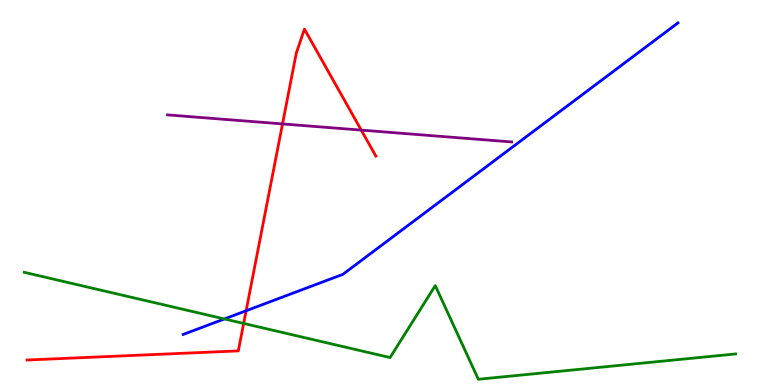[{'lines': ['blue', 'red'], 'intersections': [{'x': 3.18, 'y': 1.93}]}, {'lines': ['green', 'red'], 'intersections': [{'x': 3.14, 'y': 1.6}]}, {'lines': ['purple', 'red'], 'intersections': [{'x': 3.65, 'y': 6.78}, {'x': 4.66, 'y': 6.62}]}, {'lines': ['blue', 'green'], 'intersections': [{'x': 2.9, 'y': 1.72}]}, {'lines': ['blue', 'purple'], 'intersections': []}, {'lines': ['green', 'purple'], 'intersections': []}]